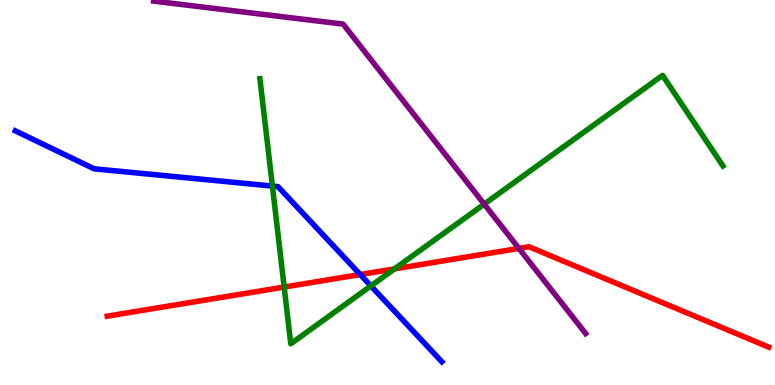[{'lines': ['blue', 'red'], 'intersections': [{'x': 4.65, 'y': 2.87}]}, {'lines': ['green', 'red'], 'intersections': [{'x': 3.67, 'y': 2.54}, {'x': 5.09, 'y': 3.02}]}, {'lines': ['purple', 'red'], 'intersections': [{'x': 6.7, 'y': 3.55}]}, {'lines': ['blue', 'green'], 'intersections': [{'x': 3.51, 'y': 5.17}, {'x': 4.79, 'y': 2.57}]}, {'lines': ['blue', 'purple'], 'intersections': []}, {'lines': ['green', 'purple'], 'intersections': [{'x': 6.25, 'y': 4.7}]}]